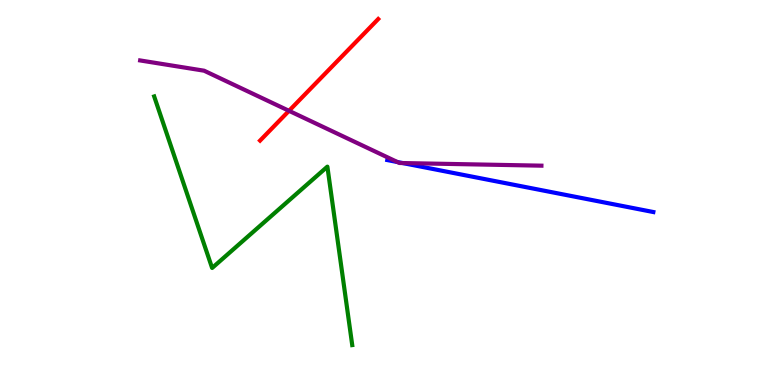[{'lines': ['blue', 'red'], 'intersections': []}, {'lines': ['green', 'red'], 'intersections': []}, {'lines': ['purple', 'red'], 'intersections': [{'x': 3.73, 'y': 7.12}]}, {'lines': ['blue', 'green'], 'intersections': []}, {'lines': ['blue', 'purple'], 'intersections': [{'x': 5.13, 'y': 5.79}, {'x': 5.2, 'y': 5.76}]}, {'lines': ['green', 'purple'], 'intersections': []}]